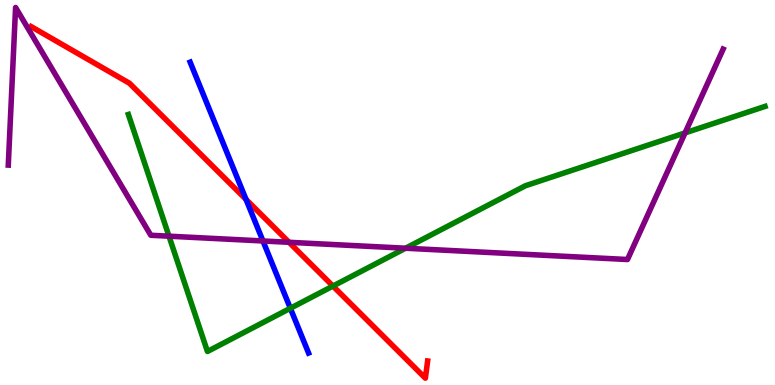[{'lines': ['blue', 'red'], 'intersections': [{'x': 3.17, 'y': 4.82}]}, {'lines': ['green', 'red'], 'intersections': [{'x': 4.3, 'y': 2.57}]}, {'lines': ['purple', 'red'], 'intersections': [{'x': 3.73, 'y': 3.71}]}, {'lines': ['blue', 'green'], 'intersections': [{'x': 3.75, 'y': 1.99}]}, {'lines': ['blue', 'purple'], 'intersections': [{'x': 3.39, 'y': 3.74}]}, {'lines': ['green', 'purple'], 'intersections': [{'x': 2.18, 'y': 3.87}, {'x': 5.23, 'y': 3.55}, {'x': 8.84, 'y': 6.55}]}]